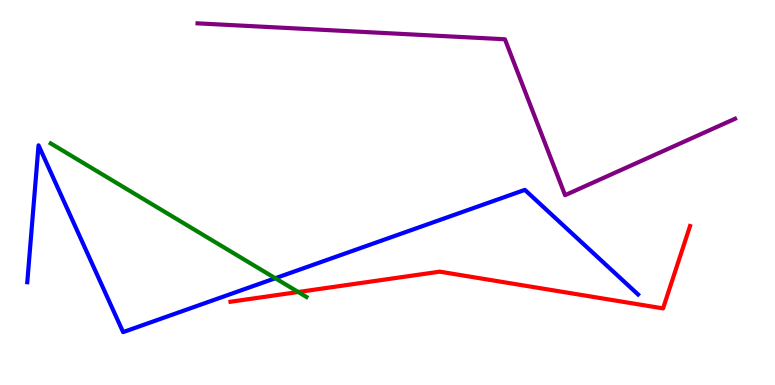[{'lines': ['blue', 'red'], 'intersections': []}, {'lines': ['green', 'red'], 'intersections': [{'x': 3.85, 'y': 2.42}]}, {'lines': ['purple', 'red'], 'intersections': []}, {'lines': ['blue', 'green'], 'intersections': [{'x': 3.55, 'y': 2.77}]}, {'lines': ['blue', 'purple'], 'intersections': []}, {'lines': ['green', 'purple'], 'intersections': []}]